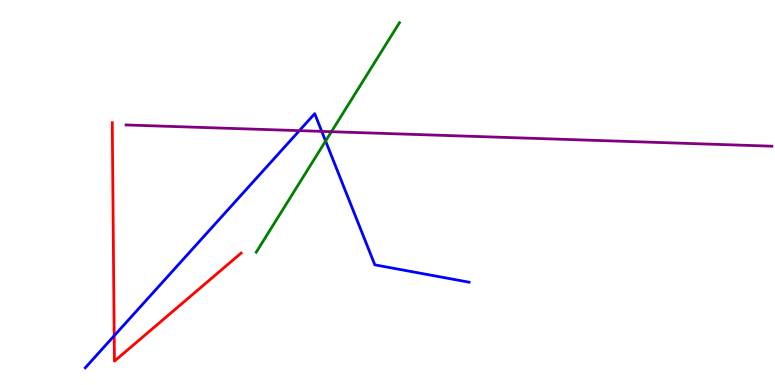[{'lines': ['blue', 'red'], 'intersections': [{'x': 1.47, 'y': 1.28}]}, {'lines': ['green', 'red'], 'intersections': []}, {'lines': ['purple', 'red'], 'intersections': []}, {'lines': ['blue', 'green'], 'intersections': [{'x': 4.2, 'y': 6.34}]}, {'lines': ['blue', 'purple'], 'intersections': [{'x': 3.86, 'y': 6.61}, {'x': 4.15, 'y': 6.59}]}, {'lines': ['green', 'purple'], 'intersections': [{'x': 4.28, 'y': 6.58}]}]